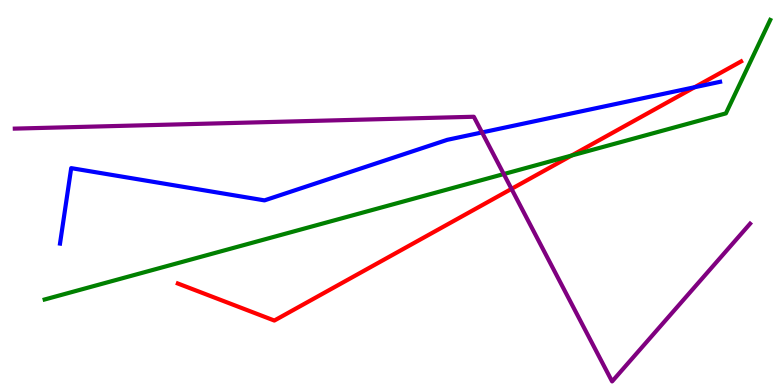[{'lines': ['blue', 'red'], 'intersections': [{'x': 8.96, 'y': 7.73}]}, {'lines': ['green', 'red'], 'intersections': [{'x': 7.38, 'y': 5.96}]}, {'lines': ['purple', 'red'], 'intersections': [{'x': 6.6, 'y': 5.09}]}, {'lines': ['blue', 'green'], 'intersections': []}, {'lines': ['blue', 'purple'], 'intersections': [{'x': 6.22, 'y': 6.56}]}, {'lines': ['green', 'purple'], 'intersections': [{'x': 6.5, 'y': 5.48}]}]